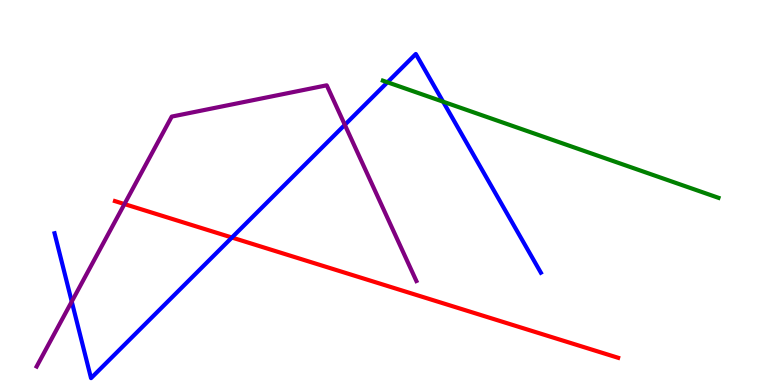[{'lines': ['blue', 'red'], 'intersections': [{'x': 2.99, 'y': 3.83}]}, {'lines': ['green', 'red'], 'intersections': []}, {'lines': ['purple', 'red'], 'intersections': [{'x': 1.61, 'y': 4.7}]}, {'lines': ['blue', 'green'], 'intersections': [{'x': 5.0, 'y': 7.86}, {'x': 5.72, 'y': 7.36}]}, {'lines': ['blue', 'purple'], 'intersections': [{'x': 0.926, 'y': 2.17}, {'x': 4.45, 'y': 6.76}]}, {'lines': ['green', 'purple'], 'intersections': []}]